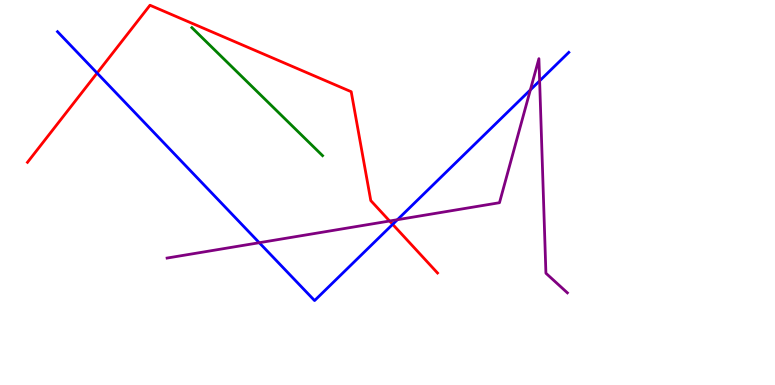[{'lines': ['blue', 'red'], 'intersections': [{'x': 1.25, 'y': 8.1}, {'x': 5.07, 'y': 4.17}]}, {'lines': ['green', 'red'], 'intersections': []}, {'lines': ['purple', 'red'], 'intersections': [{'x': 5.03, 'y': 4.26}]}, {'lines': ['blue', 'green'], 'intersections': []}, {'lines': ['blue', 'purple'], 'intersections': [{'x': 3.35, 'y': 3.7}, {'x': 5.13, 'y': 4.29}, {'x': 6.84, 'y': 7.66}, {'x': 6.96, 'y': 7.9}]}, {'lines': ['green', 'purple'], 'intersections': []}]